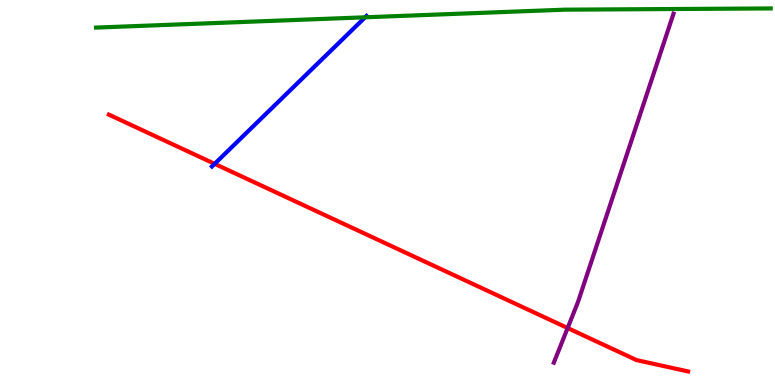[{'lines': ['blue', 'red'], 'intersections': [{'x': 2.77, 'y': 5.74}]}, {'lines': ['green', 'red'], 'intersections': []}, {'lines': ['purple', 'red'], 'intersections': [{'x': 7.32, 'y': 1.48}]}, {'lines': ['blue', 'green'], 'intersections': [{'x': 4.71, 'y': 9.55}]}, {'lines': ['blue', 'purple'], 'intersections': []}, {'lines': ['green', 'purple'], 'intersections': []}]